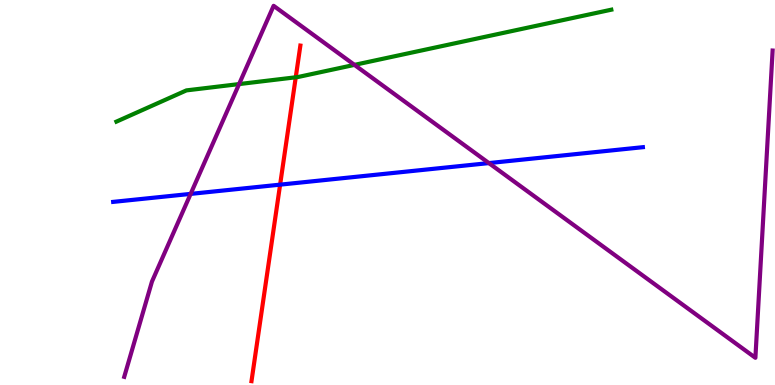[{'lines': ['blue', 'red'], 'intersections': [{'x': 3.61, 'y': 5.2}]}, {'lines': ['green', 'red'], 'intersections': [{'x': 3.82, 'y': 7.99}]}, {'lines': ['purple', 'red'], 'intersections': []}, {'lines': ['blue', 'green'], 'intersections': []}, {'lines': ['blue', 'purple'], 'intersections': [{'x': 2.46, 'y': 4.96}, {'x': 6.31, 'y': 5.76}]}, {'lines': ['green', 'purple'], 'intersections': [{'x': 3.09, 'y': 7.82}, {'x': 4.57, 'y': 8.31}]}]